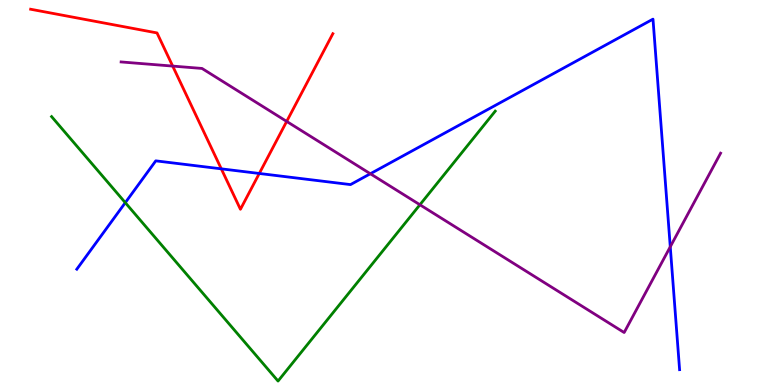[{'lines': ['blue', 'red'], 'intersections': [{'x': 2.86, 'y': 5.61}, {'x': 3.35, 'y': 5.49}]}, {'lines': ['green', 'red'], 'intersections': []}, {'lines': ['purple', 'red'], 'intersections': [{'x': 2.23, 'y': 8.28}, {'x': 3.7, 'y': 6.85}]}, {'lines': ['blue', 'green'], 'intersections': [{'x': 1.62, 'y': 4.74}]}, {'lines': ['blue', 'purple'], 'intersections': [{'x': 4.78, 'y': 5.49}, {'x': 8.65, 'y': 3.59}]}, {'lines': ['green', 'purple'], 'intersections': [{'x': 5.42, 'y': 4.68}]}]